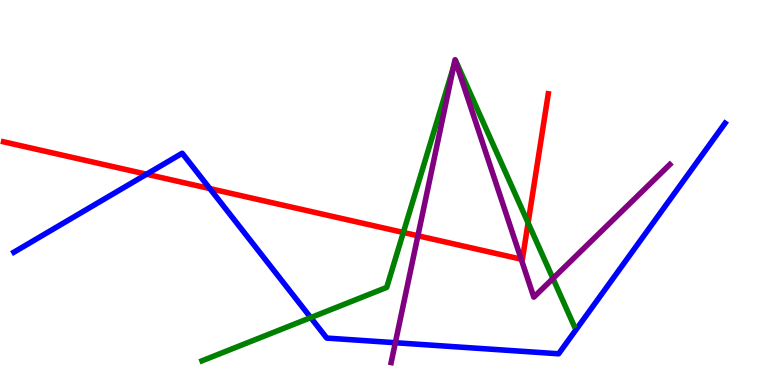[{'lines': ['blue', 'red'], 'intersections': [{'x': 1.89, 'y': 5.47}, {'x': 2.71, 'y': 5.1}]}, {'lines': ['green', 'red'], 'intersections': [{'x': 5.2, 'y': 3.96}, {'x': 6.81, 'y': 4.21}]}, {'lines': ['purple', 'red'], 'intersections': [{'x': 5.39, 'y': 3.88}, {'x': 6.73, 'y': 3.27}]}, {'lines': ['blue', 'green'], 'intersections': [{'x': 4.01, 'y': 1.75}]}, {'lines': ['blue', 'purple'], 'intersections': [{'x': 5.1, 'y': 1.1}]}, {'lines': ['green', 'purple'], 'intersections': [{'x': 5.85, 'y': 8.27}, {'x': 5.88, 'y': 8.42}, {'x': 7.13, 'y': 2.77}]}]